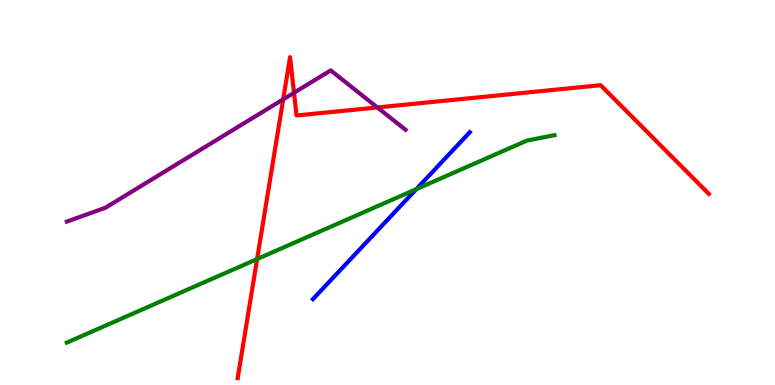[{'lines': ['blue', 'red'], 'intersections': []}, {'lines': ['green', 'red'], 'intersections': [{'x': 3.32, 'y': 3.27}]}, {'lines': ['purple', 'red'], 'intersections': [{'x': 3.65, 'y': 7.42}, {'x': 3.79, 'y': 7.59}, {'x': 4.87, 'y': 7.21}]}, {'lines': ['blue', 'green'], 'intersections': [{'x': 5.37, 'y': 5.09}]}, {'lines': ['blue', 'purple'], 'intersections': []}, {'lines': ['green', 'purple'], 'intersections': []}]